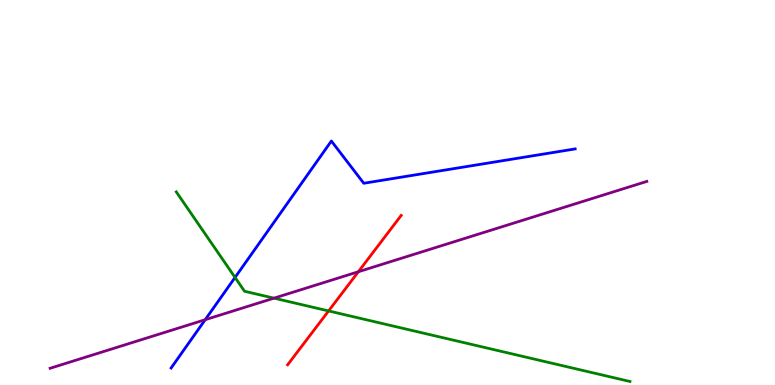[{'lines': ['blue', 'red'], 'intersections': []}, {'lines': ['green', 'red'], 'intersections': [{'x': 4.24, 'y': 1.92}]}, {'lines': ['purple', 'red'], 'intersections': [{'x': 4.62, 'y': 2.94}]}, {'lines': ['blue', 'green'], 'intersections': [{'x': 3.03, 'y': 2.79}]}, {'lines': ['blue', 'purple'], 'intersections': [{'x': 2.65, 'y': 1.7}]}, {'lines': ['green', 'purple'], 'intersections': [{'x': 3.54, 'y': 2.26}]}]